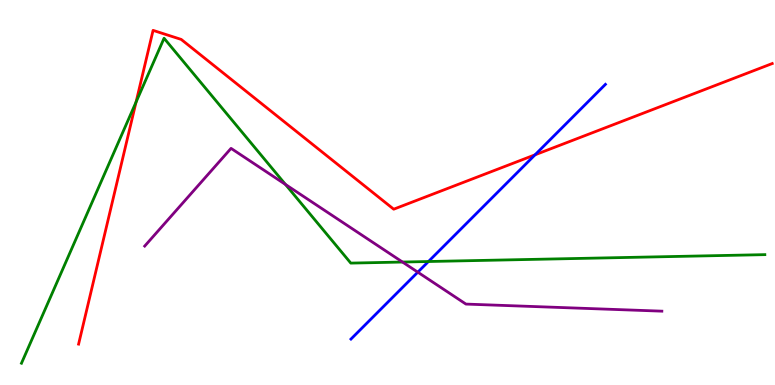[{'lines': ['blue', 'red'], 'intersections': [{'x': 6.9, 'y': 5.98}]}, {'lines': ['green', 'red'], 'intersections': [{'x': 1.76, 'y': 7.35}]}, {'lines': ['purple', 'red'], 'intersections': []}, {'lines': ['blue', 'green'], 'intersections': [{'x': 5.53, 'y': 3.21}]}, {'lines': ['blue', 'purple'], 'intersections': [{'x': 5.39, 'y': 2.93}]}, {'lines': ['green', 'purple'], 'intersections': [{'x': 3.68, 'y': 5.21}, {'x': 5.19, 'y': 3.19}]}]